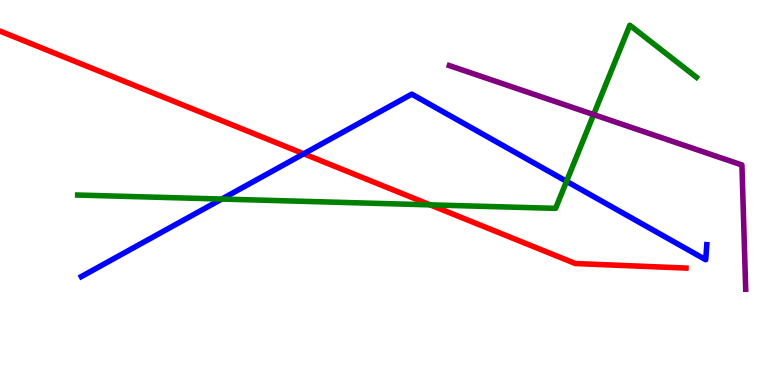[{'lines': ['blue', 'red'], 'intersections': [{'x': 3.92, 'y': 6.01}]}, {'lines': ['green', 'red'], 'intersections': [{'x': 5.55, 'y': 4.68}]}, {'lines': ['purple', 'red'], 'intersections': []}, {'lines': ['blue', 'green'], 'intersections': [{'x': 2.86, 'y': 4.83}, {'x': 7.31, 'y': 5.29}]}, {'lines': ['blue', 'purple'], 'intersections': []}, {'lines': ['green', 'purple'], 'intersections': [{'x': 7.66, 'y': 7.02}]}]